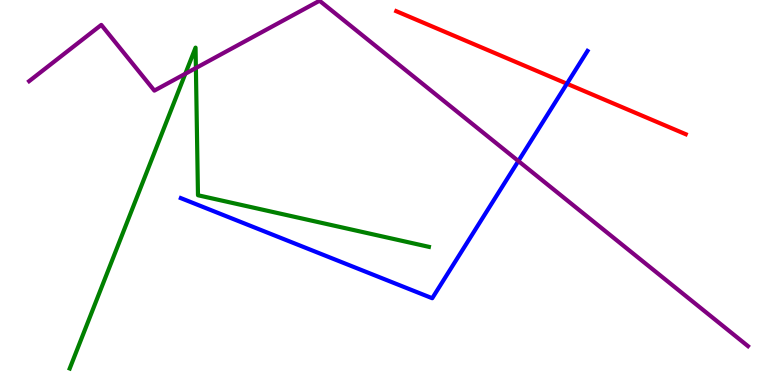[{'lines': ['blue', 'red'], 'intersections': [{'x': 7.32, 'y': 7.83}]}, {'lines': ['green', 'red'], 'intersections': []}, {'lines': ['purple', 'red'], 'intersections': []}, {'lines': ['blue', 'green'], 'intersections': []}, {'lines': ['blue', 'purple'], 'intersections': [{'x': 6.69, 'y': 5.82}]}, {'lines': ['green', 'purple'], 'intersections': [{'x': 2.39, 'y': 8.08}, {'x': 2.53, 'y': 8.23}]}]